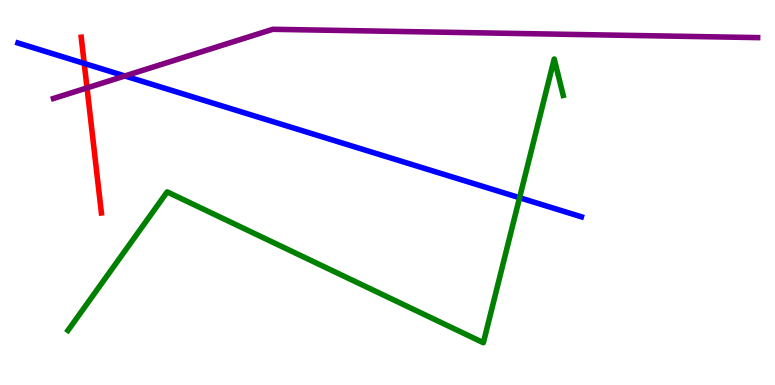[{'lines': ['blue', 'red'], 'intersections': [{'x': 1.09, 'y': 8.35}]}, {'lines': ['green', 'red'], 'intersections': []}, {'lines': ['purple', 'red'], 'intersections': [{'x': 1.12, 'y': 7.72}]}, {'lines': ['blue', 'green'], 'intersections': [{'x': 6.7, 'y': 4.86}]}, {'lines': ['blue', 'purple'], 'intersections': [{'x': 1.61, 'y': 8.03}]}, {'lines': ['green', 'purple'], 'intersections': []}]